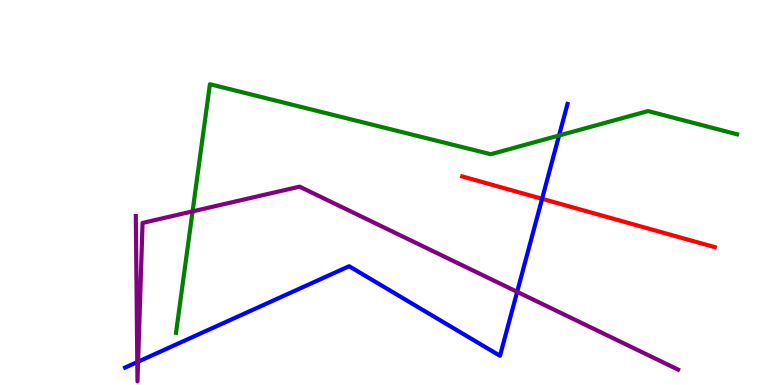[{'lines': ['blue', 'red'], 'intersections': [{'x': 6.99, 'y': 4.84}]}, {'lines': ['green', 'red'], 'intersections': []}, {'lines': ['purple', 'red'], 'intersections': []}, {'lines': ['blue', 'green'], 'intersections': [{'x': 7.21, 'y': 6.48}]}, {'lines': ['blue', 'purple'], 'intersections': [{'x': 1.77, 'y': 0.596}, {'x': 1.78, 'y': 0.606}, {'x': 6.67, 'y': 2.42}]}, {'lines': ['green', 'purple'], 'intersections': [{'x': 2.48, 'y': 4.51}]}]